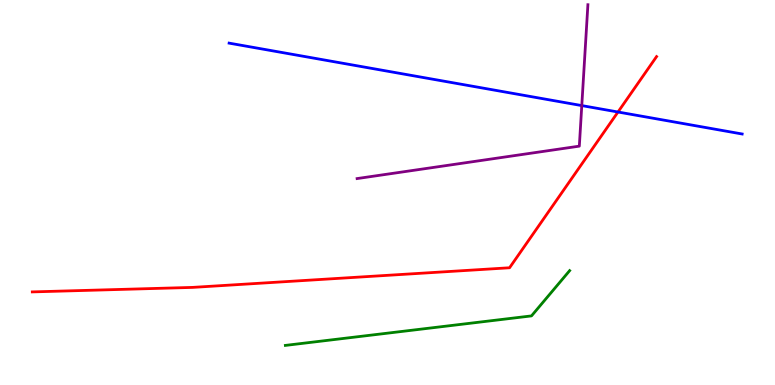[{'lines': ['blue', 'red'], 'intersections': [{'x': 7.97, 'y': 7.09}]}, {'lines': ['green', 'red'], 'intersections': []}, {'lines': ['purple', 'red'], 'intersections': []}, {'lines': ['blue', 'green'], 'intersections': []}, {'lines': ['blue', 'purple'], 'intersections': [{'x': 7.51, 'y': 7.26}]}, {'lines': ['green', 'purple'], 'intersections': []}]